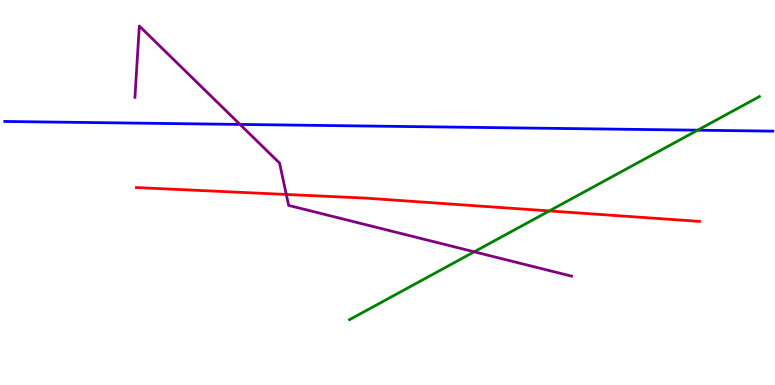[{'lines': ['blue', 'red'], 'intersections': []}, {'lines': ['green', 'red'], 'intersections': [{'x': 7.09, 'y': 4.52}]}, {'lines': ['purple', 'red'], 'intersections': [{'x': 3.69, 'y': 4.95}]}, {'lines': ['blue', 'green'], 'intersections': [{'x': 9.0, 'y': 6.62}]}, {'lines': ['blue', 'purple'], 'intersections': [{'x': 3.1, 'y': 6.77}]}, {'lines': ['green', 'purple'], 'intersections': [{'x': 6.12, 'y': 3.46}]}]